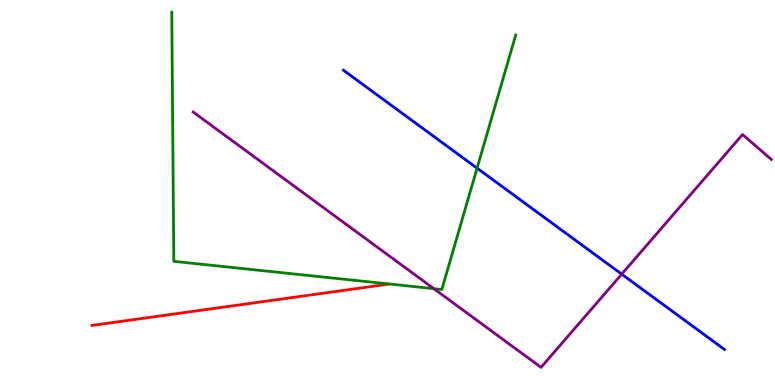[{'lines': ['blue', 'red'], 'intersections': []}, {'lines': ['green', 'red'], 'intersections': []}, {'lines': ['purple', 'red'], 'intersections': []}, {'lines': ['blue', 'green'], 'intersections': [{'x': 6.16, 'y': 5.63}]}, {'lines': ['blue', 'purple'], 'intersections': [{'x': 8.02, 'y': 2.88}]}, {'lines': ['green', 'purple'], 'intersections': [{'x': 5.6, 'y': 2.5}]}]